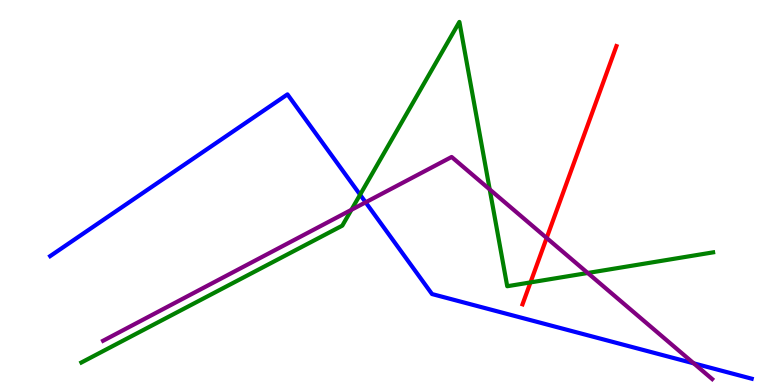[{'lines': ['blue', 'red'], 'intersections': []}, {'lines': ['green', 'red'], 'intersections': [{'x': 6.84, 'y': 2.66}]}, {'lines': ['purple', 'red'], 'intersections': [{'x': 7.05, 'y': 3.82}]}, {'lines': ['blue', 'green'], 'intersections': [{'x': 4.65, 'y': 4.94}]}, {'lines': ['blue', 'purple'], 'intersections': [{'x': 4.72, 'y': 4.74}, {'x': 8.95, 'y': 0.563}]}, {'lines': ['green', 'purple'], 'intersections': [{'x': 4.53, 'y': 4.55}, {'x': 6.32, 'y': 5.08}, {'x': 7.58, 'y': 2.91}]}]